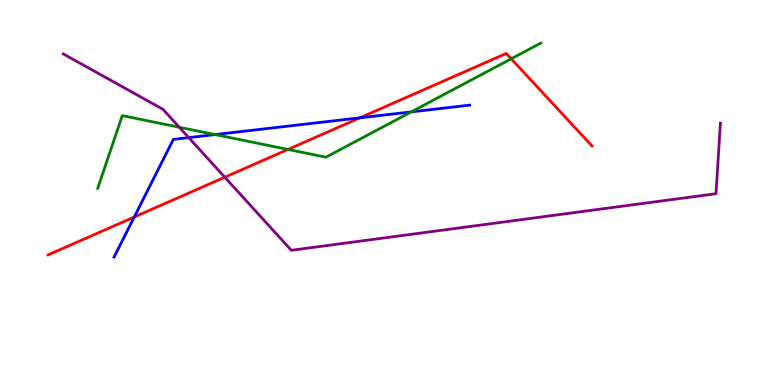[{'lines': ['blue', 'red'], 'intersections': [{'x': 1.73, 'y': 4.36}, {'x': 4.64, 'y': 6.94}]}, {'lines': ['green', 'red'], 'intersections': [{'x': 3.72, 'y': 6.12}, {'x': 6.6, 'y': 8.47}]}, {'lines': ['purple', 'red'], 'intersections': [{'x': 2.9, 'y': 5.4}]}, {'lines': ['blue', 'green'], 'intersections': [{'x': 2.78, 'y': 6.5}, {'x': 5.31, 'y': 7.09}]}, {'lines': ['blue', 'purple'], 'intersections': [{'x': 2.44, 'y': 6.43}]}, {'lines': ['green', 'purple'], 'intersections': [{'x': 2.31, 'y': 6.69}]}]